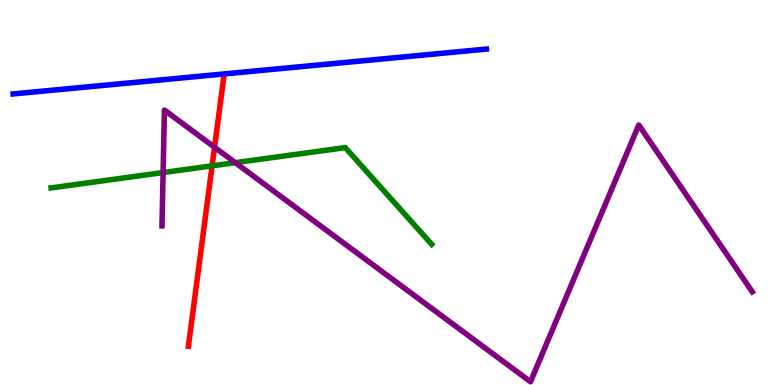[{'lines': ['blue', 'red'], 'intersections': []}, {'lines': ['green', 'red'], 'intersections': [{'x': 2.74, 'y': 5.69}]}, {'lines': ['purple', 'red'], 'intersections': [{'x': 2.77, 'y': 6.18}]}, {'lines': ['blue', 'green'], 'intersections': []}, {'lines': ['blue', 'purple'], 'intersections': []}, {'lines': ['green', 'purple'], 'intersections': [{'x': 2.1, 'y': 5.52}, {'x': 3.04, 'y': 5.77}]}]